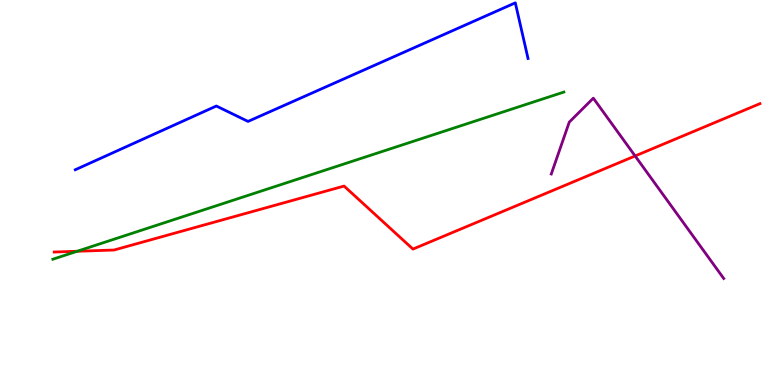[{'lines': ['blue', 'red'], 'intersections': []}, {'lines': ['green', 'red'], 'intersections': [{'x': 0.996, 'y': 3.47}]}, {'lines': ['purple', 'red'], 'intersections': [{'x': 8.2, 'y': 5.95}]}, {'lines': ['blue', 'green'], 'intersections': []}, {'lines': ['blue', 'purple'], 'intersections': []}, {'lines': ['green', 'purple'], 'intersections': []}]